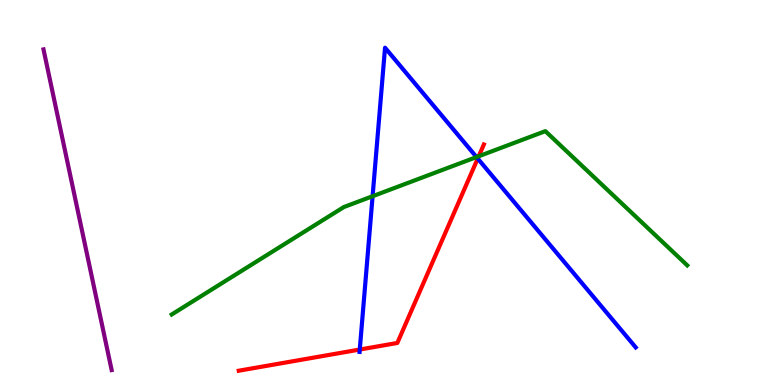[{'lines': ['blue', 'red'], 'intersections': [{'x': 4.64, 'y': 0.921}, {'x': 6.16, 'y': 5.88}]}, {'lines': ['green', 'red'], 'intersections': [{'x': 6.18, 'y': 5.94}]}, {'lines': ['purple', 'red'], 'intersections': []}, {'lines': ['blue', 'green'], 'intersections': [{'x': 4.81, 'y': 4.9}, {'x': 6.15, 'y': 5.92}]}, {'lines': ['blue', 'purple'], 'intersections': []}, {'lines': ['green', 'purple'], 'intersections': []}]